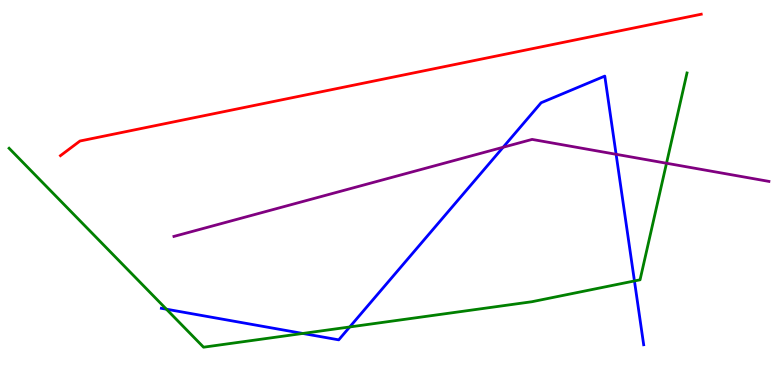[{'lines': ['blue', 'red'], 'intersections': []}, {'lines': ['green', 'red'], 'intersections': []}, {'lines': ['purple', 'red'], 'intersections': []}, {'lines': ['blue', 'green'], 'intersections': [{'x': 2.15, 'y': 1.97}, {'x': 3.91, 'y': 1.34}, {'x': 4.51, 'y': 1.51}, {'x': 8.19, 'y': 2.7}]}, {'lines': ['blue', 'purple'], 'intersections': [{'x': 6.49, 'y': 6.18}, {'x': 7.95, 'y': 5.99}]}, {'lines': ['green', 'purple'], 'intersections': [{'x': 8.6, 'y': 5.76}]}]